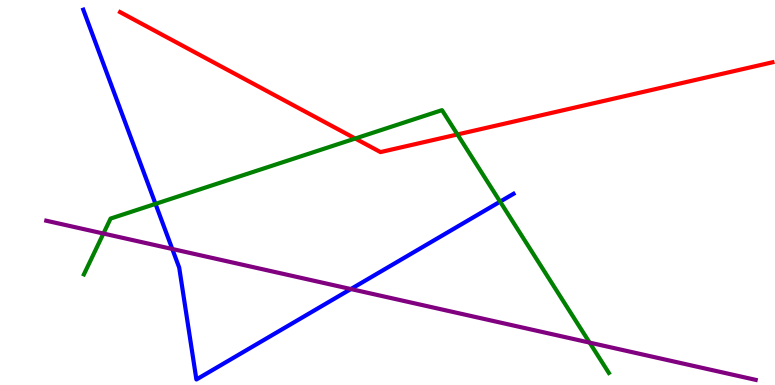[{'lines': ['blue', 'red'], 'intersections': []}, {'lines': ['green', 'red'], 'intersections': [{'x': 4.58, 'y': 6.4}, {'x': 5.9, 'y': 6.51}]}, {'lines': ['purple', 'red'], 'intersections': []}, {'lines': ['blue', 'green'], 'intersections': [{'x': 2.01, 'y': 4.7}, {'x': 6.45, 'y': 4.76}]}, {'lines': ['blue', 'purple'], 'intersections': [{'x': 2.22, 'y': 3.53}, {'x': 4.53, 'y': 2.49}]}, {'lines': ['green', 'purple'], 'intersections': [{'x': 1.33, 'y': 3.93}, {'x': 7.61, 'y': 1.1}]}]